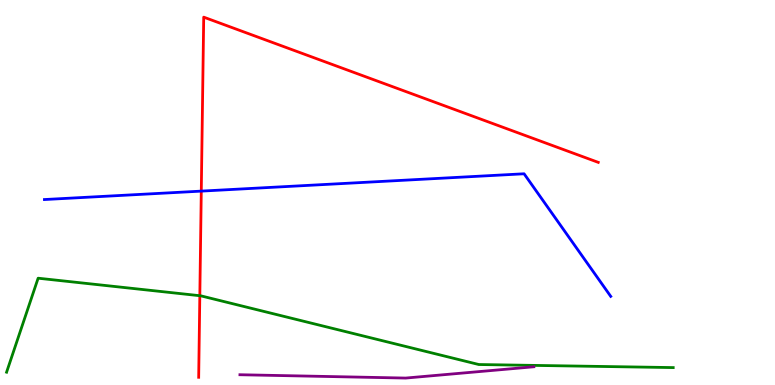[{'lines': ['blue', 'red'], 'intersections': [{'x': 2.6, 'y': 5.04}]}, {'lines': ['green', 'red'], 'intersections': [{'x': 2.58, 'y': 2.32}]}, {'lines': ['purple', 'red'], 'intersections': []}, {'lines': ['blue', 'green'], 'intersections': []}, {'lines': ['blue', 'purple'], 'intersections': []}, {'lines': ['green', 'purple'], 'intersections': []}]